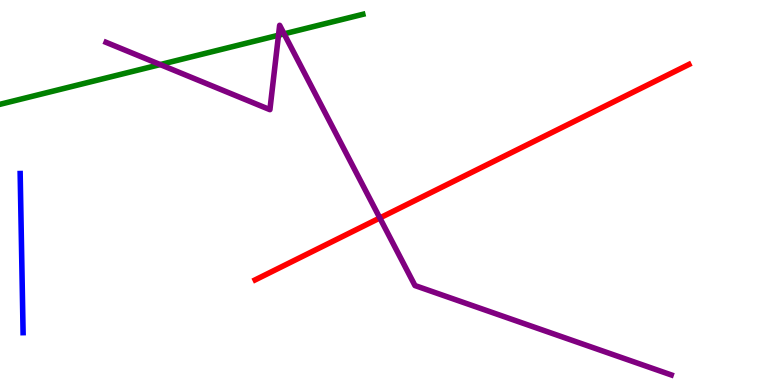[{'lines': ['blue', 'red'], 'intersections': []}, {'lines': ['green', 'red'], 'intersections': []}, {'lines': ['purple', 'red'], 'intersections': [{'x': 4.9, 'y': 4.34}]}, {'lines': ['blue', 'green'], 'intersections': []}, {'lines': ['blue', 'purple'], 'intersections': []}, {'lines': ['green', 'purple'], 'intersections': [{'x': 2.07, 'y': 8.32}, {'x': 3.59, 'y': 9.08}, {'x': 3.67, 'y': 9.12}]}]